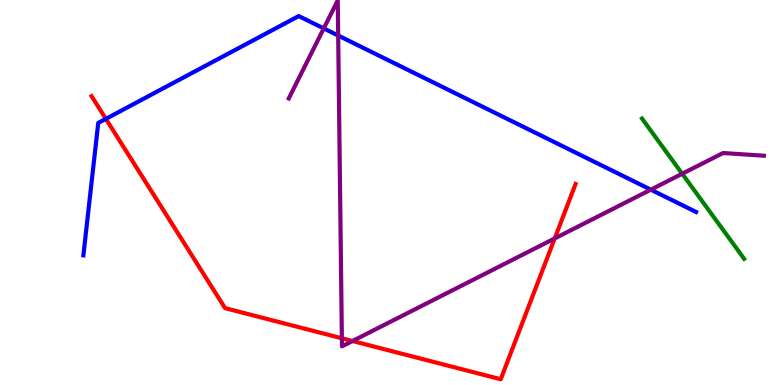[{'lines': ['blue', 'red'], 'intersections': [{'x': 1.37, 'y': 6.91}]}, {'lines': ['green', 'red'], 'intersections': []}, {'lines': ['purple', 'red'], 'intersections': [{'x': 4.41, 'y': 1.21}, {'x': 4.55, 'y': 1.14}, {'x': 7.16, 'y': 3.81}]}, {'lines': ['blue', 'green'], 'intersections': []}, {'lines': ['blue', 'purple'], 'intersections': [{'x': 4.18, 'y': 9.26}, {'x': 4.36, 'y': 9.08}, {'x': 8.4, 'y': 5.07}]}, {'lines': ['green', 'purple'], 'intersections': [{'x': 8.8, 'y': 5.49}]}]